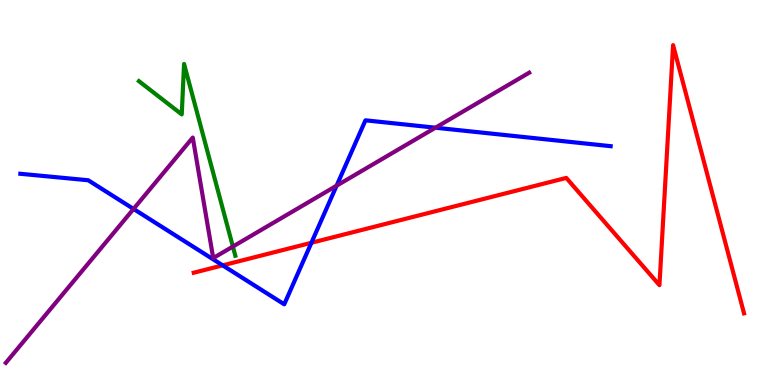[{'lines': ['blue', 'red'], 'intersections': [{'x': 2.87, 'y': 3.11}, {'x': 4.02, 'y': 3.69}]}, {'lines': ['green', 'red'], 'intersections': []}, {'lines': ['purple', 'red'], 'intersections': []}, {'lines': ['blue', 'green'], 'intersections': []}, {'lines': ['blue', 'purple'], 'intersections': [{'x': 1.72, 'y': 4.57}, {'x': 4.34, 'y': 5.18}, {'x': 5.62, 'y': 6.68}]}, {'lines': ['green', 'purple'], 'intersections': [{'x': 3.0, 'y': 3.6}]}]